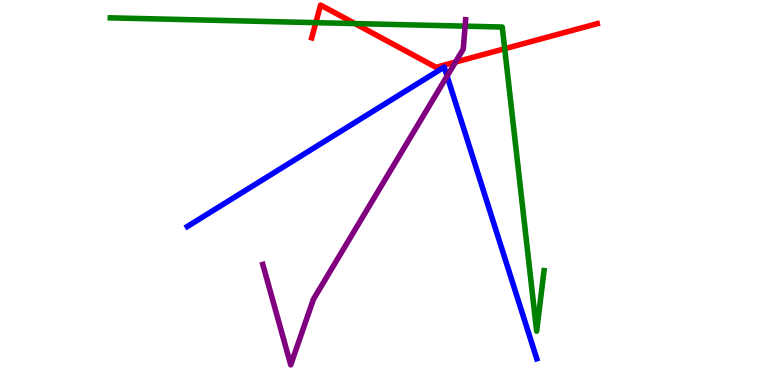[{'lines': ['blue', 'red'], 'intersections': []}, {'lines': ['green', 'red'], 'intersections': [{'x': 4.08, 'y': 9.41}, {'x': 4.58, 'y': 9.39}, {'x': 6.51, 'y': 8.73}]}, {'lines': ['purple', 'red'], 'intersections': [{'x': 5.88, 'y': 8.39}]}, {'lines': ['blue', 'green'], 'intersections': []}, {'lines': ['blue', 'purple'], 'intersections': [{'x': 5.77, 'y': 8.02}]}, {'lines': ['green', 'purple'], 'intersections': [{'x': 6.0, 'y': 9.32}]}]